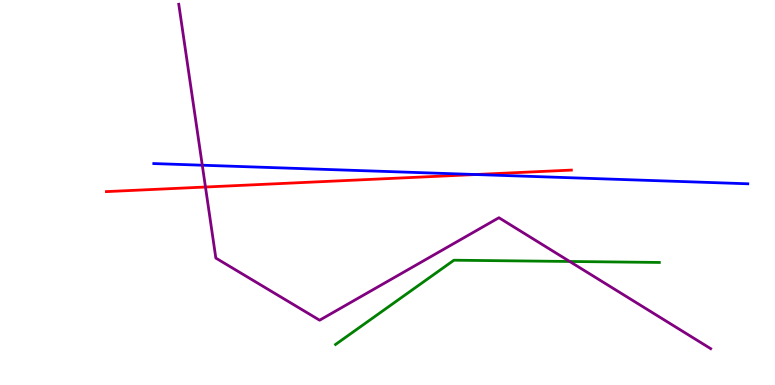[{'lines': ['blue', 'red'], 'intersections': [{'x': 6.14, 'y': 5.47}]}, {'lines': ['green', 'red'], 'intersections': []}, {'lines': ['purple', 'red'], 'intersections': [{'x': 2.65, 'y': 5.14}]}, {'lines': ['blue', 'green'], 'intersections': []}, {'lines': ['blue', 'purple'], 'intersections': [{'x': 2.61, 'y': 5.71}]}, {'lines': ['green', 'purple'], 'intersections': [{'x': 7.35, 'y': 3.21}]}]